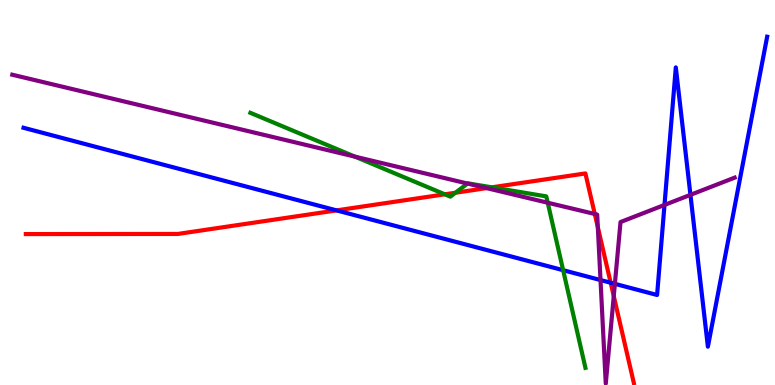[{'lines': ['blue', 'red'], 'intersections': [{'x': 4.34, 'y': 4.54}, {'x': 7.88, 'y': 2.66}]}, {'lines': ['green', 'red'], 'intersections': [{'x': 5.74, 'y': 4.95}, {'x': 5.88, 'y': 4.99}, {'x': 6.35, 'y': 5.13}]}, {'lines': ['purple', 'red'], 'intersections': [{'x': 6.28, 'y': 5.11}, {'x': 7.67, 'y': 4.44}, {'x': 7.71, 'y': 4.1}, {'x': 7.92, 'y': 2.31}]}, {'lines': ['blue', 'green'], 'intersections': [{'x': 7.27, 'y': 2.98}]}, {'lines': ['blue', 'purple'], 'intersections': [{'x': 7.75, 'y': 2.73}, {'x': 7.93, 'y': 2.63}, {'x': 8.57, 'y': 4.68}, {'x': 8.91, 'y': 4.94}]}, {'lines': ['green', 'purple'], 'intersections': [{'x': 4.58, 'y': 5.93}, {'x': 6.03, 'y': 5.23}, {'x': 7.07, 'y': 4.73}]}]